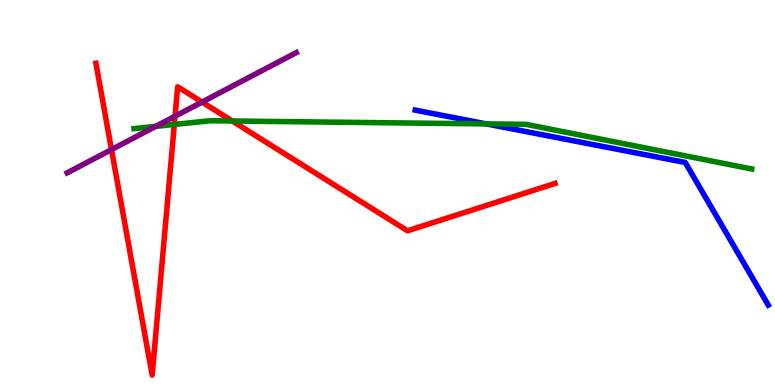[{'lines': ['blue', 'red'], 'intersections': []}, {'lines': ['green', 'red'], 'intersections': [{'x': 2.25, 'y': 6.77}, {'x': 3.0, 'y': 6.86}]}, {'lines': ['purple', 'red'], 'intersections': [{'x': 1.44, 'y': 6.11}, {'x': 2.26, 'y': 6.98}, {'x': 2.61, 'y': 7.35}]}, {'lines': ['blue', 'green'], 'intersections': [{'x': 6.28, 'y': 6.78}]}, {'lines': ['blue', 'purple'], 'intersections': []}, {'lines': ['green', 'purple'], 'intersections': [{'x': 2.01, 'y': 6.72}]}]